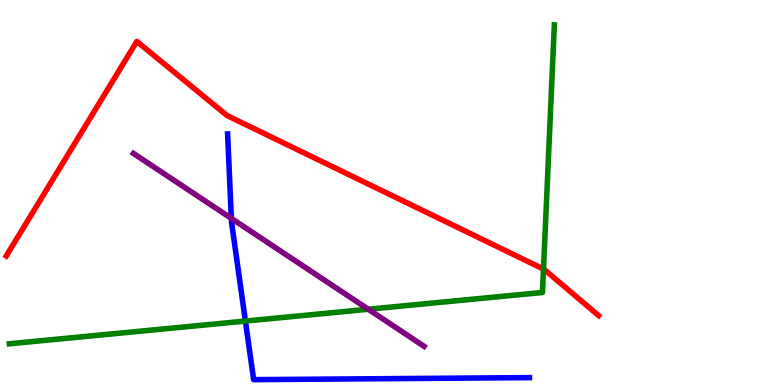[{'lines': ['blue', 'red'], 'intersections': []}, {'lines': ['green', 'red'], 'intersections': [{'x': 7.01, 'y': 3.01}]}, {'lines': ['purple', 'red'], 'intersections': []}, {'lines': ['blue', 'green'], 'intersections': [{'x': 3.17, 'y': 1.66}]}, {'lines': ['blue', 'purple'], 'intersections': [{'x': 2.99, 'y': 4.33}]}, {'lines': ['green', 'purple'], 'intersections': [{'x': 4.75, 'y': 1.97}]}]